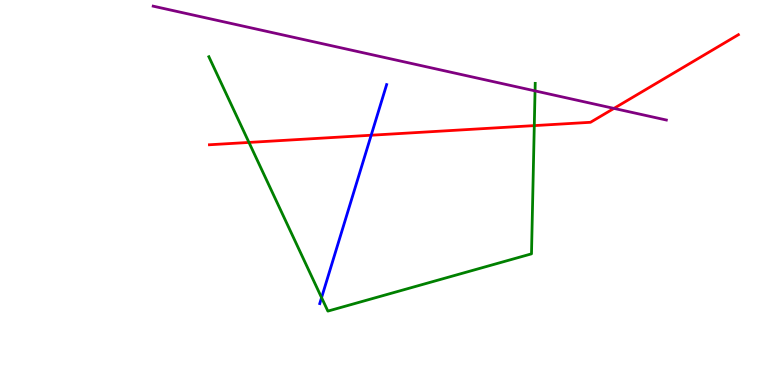[{'lines': ['blue', 'red'], 'intersections': [{'x': 4.79, 'y': 6.49}]}, {'lines': ['green', 'red'], 'intersections': [{'x': 3.21, 'y': 6.3}, {'x': 6.89, 'y': 6.74}]}, {'lines': ['purple', 'red'], 'intersections': [{'x': 7.92, 'y': 7.18}]}, {'lines': ['blue', 'green'], 'intersections': [{'x': 4.15, 'y': 2.27}]}, {'lines': ['blue', 'purple'], 'intersections': []}, {'lines': ['green', 'purple'], 'intersections': [{'x': 6.9, 'y': 7.64}]}]